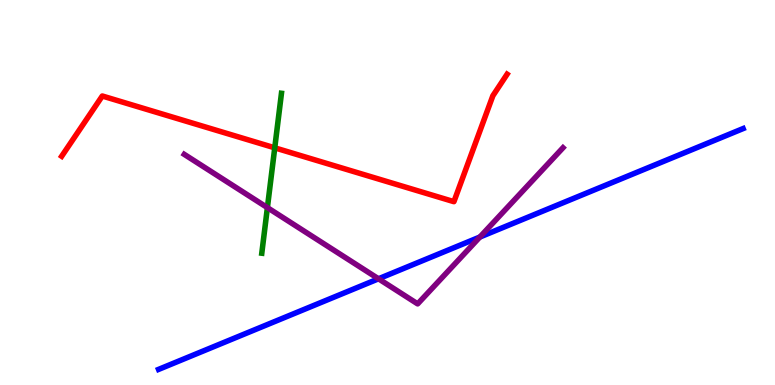[{'lines': ['blue', 'red'], 'intersections': []}, {'lines': ['green', 'red'], 'intersections': [{'x': 3.55, 'y': 6.16}]}, {'lines': ['purple', 'red'], 'intersections': []}, {'lines': ['blue', 'green'], 'intersections': []}, {'lines': ['blue', 'purple'], 'intersections': [{'x': 4.88, 'y': 2.76}, {'x': 6.19, 'y': 3.84}]}, {'lines': ['green', 'purple'], 'intersections': [{'x': 3.45, 'y': 4.61}]}]